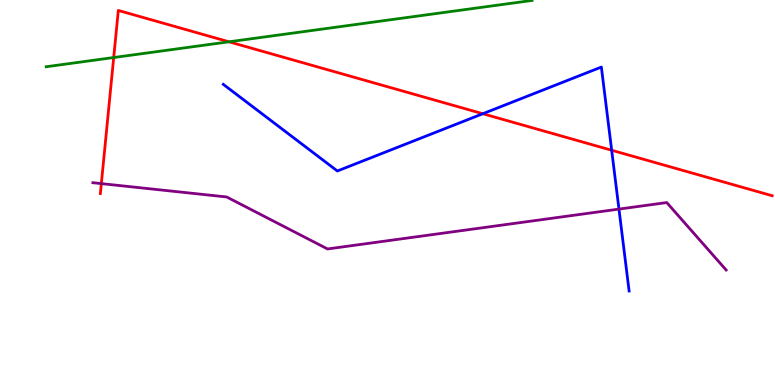[{'lines': ['blue', 'red'], 'intersections': [{'x': 6.23, 'y': 7.05}, {'x': 7.89, 'y': 6.1}]}, {'lines': ['green', 'red'], 'intersections': [{'x': 1.47, 'y': 8.51}, {'x': 2.95, 'y': 8.91}]}, {'lines': ['purple', 'red'], 'intersections': [{'x': 1.31, 'y': 5.23}]}, {'lines': ['blue', 'green'], 'intersections': []}, {'lines': ['blue', 'purple'], 'intersections': [{'x': 7.99, 'y': 4.57}]}, {'lines': ['green', 'purple'], 'intersections': []}]